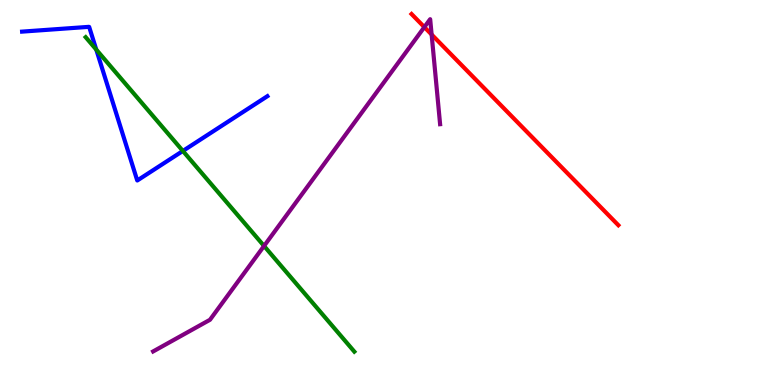[{'lines': ['blue', 'red'], 'intersections': []}, {'lines': ['green', 'red'], 'intersections': []}, {'lines': ['purple', 'red'], 'intersections': [{'x': 5.48, 'y': 9.3}, {'x': 5.57, 'y': 9.1}]}, {'lines': ['blue', 'green'], 'intersections': [{'x': 1.24, 'y': 8.71}, {'x': 2.36, 'y': 6.08}]}, {'lines': ['blue', 'purple'], 'intersections': []}, {'lines': ['green', 'purple'], 'intersections': [{'x': 3.41, 'y': 3.61}]}]